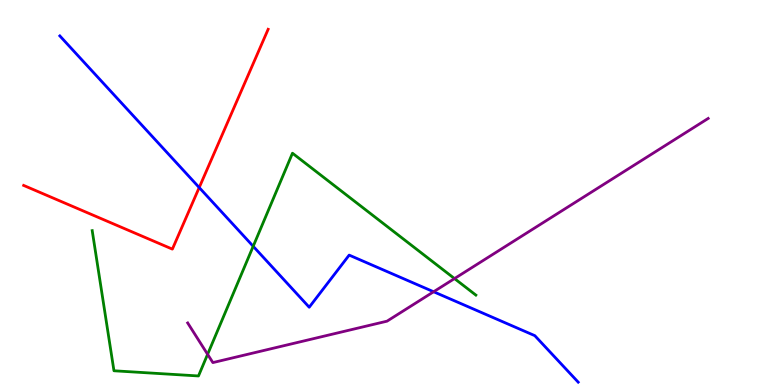[{'lines': ['blue', 'red'], 'intersections': [{'x': 2.57, 'y': 5.13}]}, {'lines': ['green', 'red'], 'intersections': []}, {'lines': ['purple', 'red'], 'intersections': []}, {'lines': ['blue', 'green'], 'intersections': [{'x': 3.27, 'y': 3.6}]}, {'lines': ['blue', 'purple'], 'intersections': [{'x': 5.6, 'y': 2.42}]}, {'lines': ['green', 'purple'], 'intersections': [{'x': 2.68, 'y': 0.797}, {'x': 5.86, 'y': 2.76}]}]